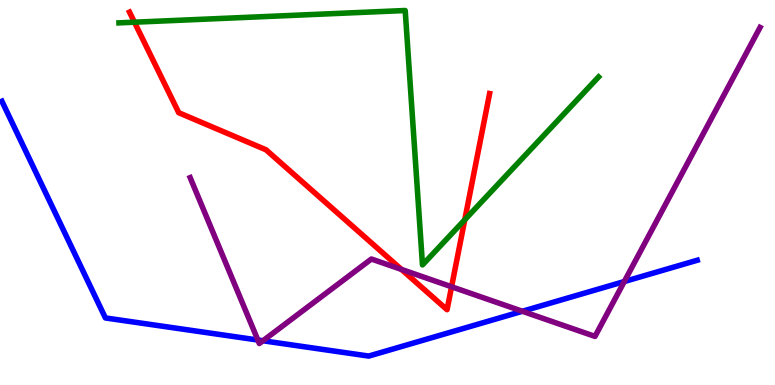[{'lines': ['blue', 'red'], 'intersections': []}, {'lines': ['green', 'red'], 'intersections': [{'x': 1.73, 'y': 9.42}, {'x': 6.0, 'y': 4.29}]}, {'lines': ['purple', 'red'], 'intersections': [{'x': 5.18, 'y': 3.0}, {'x': 5.83, 'y': 2.55}]}, {'lines': ['blue', 'green'], 'intersections': []}, {'lines': ['blue', 'purple'], 'intersections': [{'x': 3.33, 'y': 1.17}, {'x': 3.39, 'y': 1.15}, {'x': 6.74, 'y': 1.92}, {'x': 8.06, 'y': 2.69}]}, {'lines': ['green', 'purple'], 'intersections': []}]